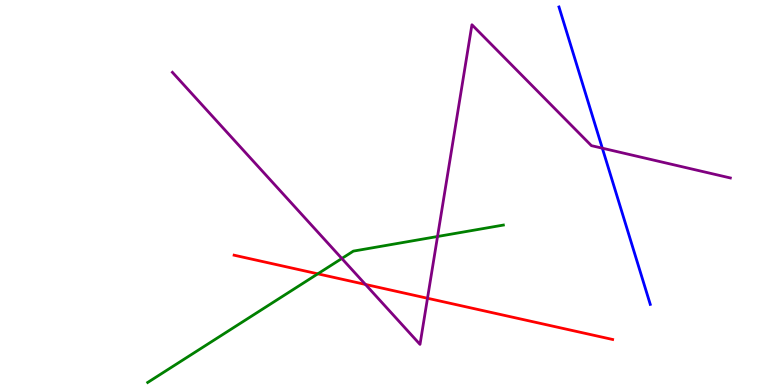[{'lines': ['blue', 'red'], 'intersections': []}, {'lines': ['green', 'red'], 'intersections': [{'x': 4.1, 'y': 2.89}]}, {'lines': ['purple', 'red'], 'intersections': [{'x': 4.72, 'y': 2.61}, {'x': 5.52, 'y': 2.25}]}, {'lines': ['blue', 'green'], 'intersections': []}, {'lines': ['blue', 'purple'], 'intersections': [{'x': 7.77, 'y': 6.15}]}, {'lines': ['green', 'purple'], 'intersections': [{'x': 4.41, 'y': 3.29}, {'x': 5.65, 'y': 3.86}]}]